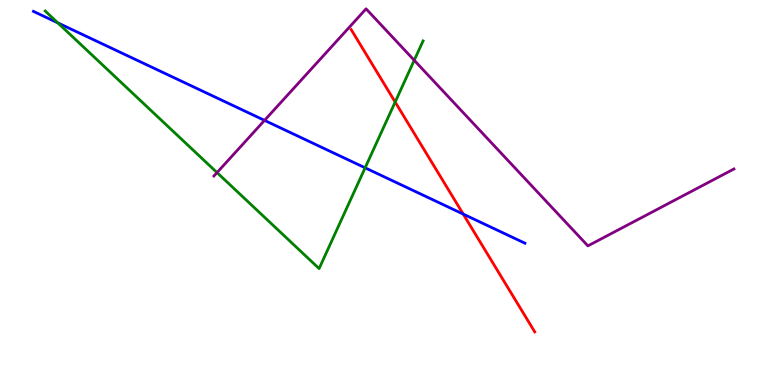[{'lines': ['blue', 'red'], 'intersections': [{'x': 5.98, 'y': 4.44}]}, {'lines': ['green', 'red'], 'intersections': [{'x': 5.1, 'y': 7.35}]}, {'lines': ['purple', 'red'], 'intersections': []}, {'lines': ['blue', 'green'], 'intersections': [{'x': 0.746, 'y': 9.41}, {'x': 4.71, 'y': 5.64}]}, {'lines': ['blue', 'purple'], 'intersections': [{'x': 3.41, 'y': 6.87}]}, {'lines': ['green', 'purple'], 'intersections': [{'x': 2.8, 'y': 5.52}, {'x': 5.34, 'y': 8.43}]}]